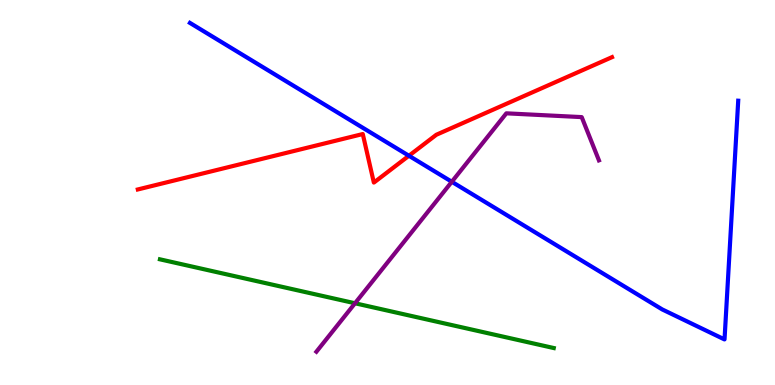[{'lines': ['blue', 'red'], 'intersections': [{'x': 5.28, 'y': 5.95}]}, {'lines': ['green', 'red'], 'intersections': []}, {'lines': ['purple', 'red'], 'intersections': []}, {'lines': ['blue', 'green'], 'intersections': []}, {'lines': ['blue', 'purple'], 'intersections': [{'x': 5.83, 'y': 5.28}]}, {'lines': ['green', 'purple'], 'intersections': [{'x': 4.58, 'y': 2.12}]}]